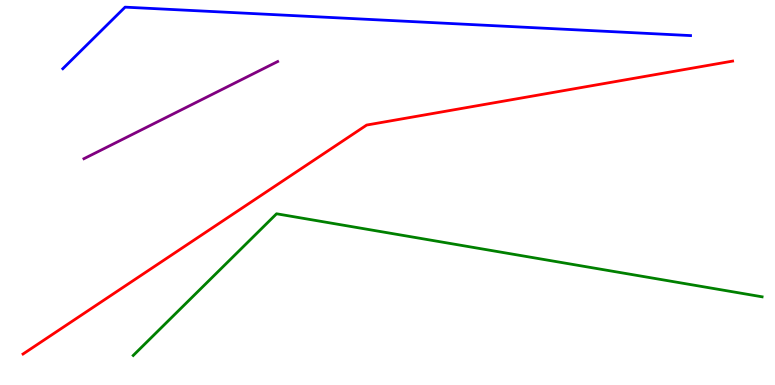[{'lines': ['blue', 'red'], 'intersections': []}, {'lines': ['green', 'red'], 'intersections': []}, {'lines': ['purple', 'red'], 'intersections': []}, {'lines': ['blue', 'green'], 'intersections': []}, {'lines': ['blue', 'purple'], 'intersections': []}, {'lines': ['green', 'purple'], 'intersections': []}]